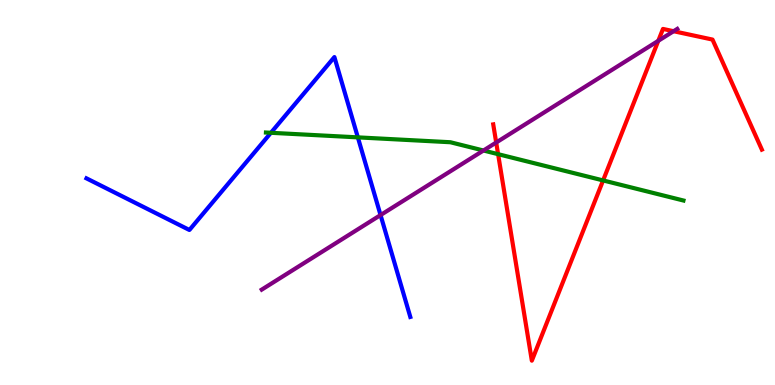[{'lines': ['blue', 'red'], 'intersections': []}, {'lines': ['green', 'red'], 'intersections': [{'x': 6.43, 'y': 6.0}, {'x': 7.78, 'y': 5.31}]}, {'lines': ['purple', 'red'], 'intersections': [{'x': 6.4, 'y': 6.3}, {'x': 8.49, 'y': 8.94}, {'x': 8.69, 'y': 9.19}]}, {'lines': ['blue', 'green'], 'intersections': [{'x': 3.5, 'y': 6.55}, {'x': 4.62, 'y': 6.43}]}, {'lines': ['blue', 'purple'], 'intersections': [{'x': 4.91, 'y': 4.41}]}, {'lines': ['green', 'purple'], 'intersections': [{'x': 6.24, 'y': 6.09}]}]